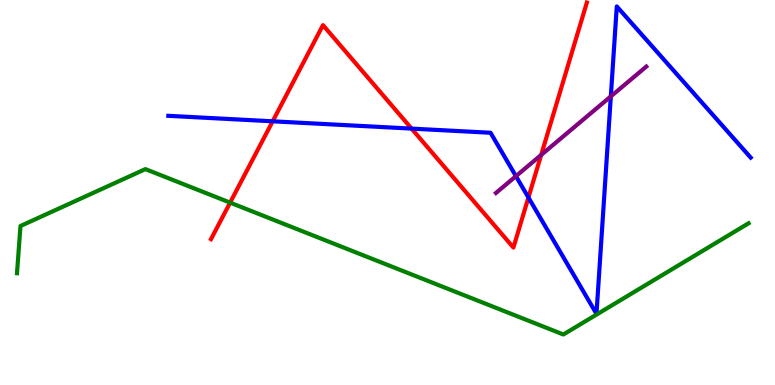[{'lines': ['blue', 'red'], 'intersections': [{'x': 3.52, 'y': 6.85}, {'x': 5.31, 'y': 6.66}, {'x': 6.82, 'y': 4.87}]}, {'lines': ['green', 'red'], 'intersections': [{'x': 2.97, 'y': 4.74}]}, {'lines': ['purple', 'red'], 'intersections': [{'x': 6.98, 'y': 5.98}]}, {'lines': ['blue', 'green'], 'intersections': []}, {'lines': ['blue', 'purple'], 'intersections': [{'x': 6.66, 'y': 5.42}, {'x': 7.88, 'y': 7.5}]}, {'lines': ['green', 'purple'], 'intersections': []}]